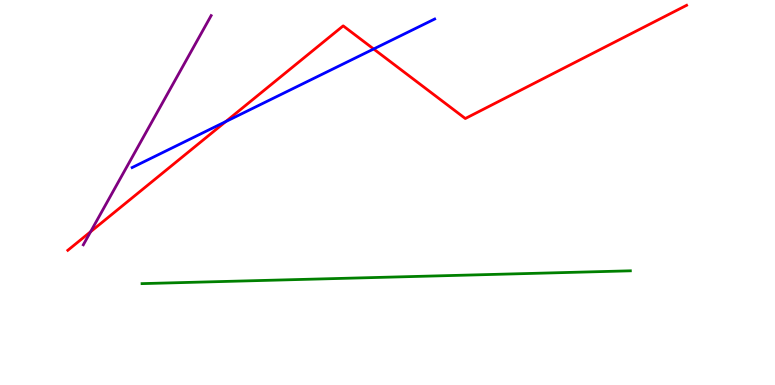[{'lines': ['blue', 'red'], 'intersections': [{'x': 2.91, 'y': 6.84}, {'x': 4.82, 'y': 8.73}]}, {'lines': ['green', 'red'], 'intersections': []}, {'lines': ['purple', 'red'], 'intersections': [{'x': 1.17, 'y': 3.98}]}, {'lines': ['blue', 'green'], 'intersections': []}, {'lines': ['blue', 'purple'], 'intersections': []}, {'lines': ['green', 'purple'], 'intersections': []}]